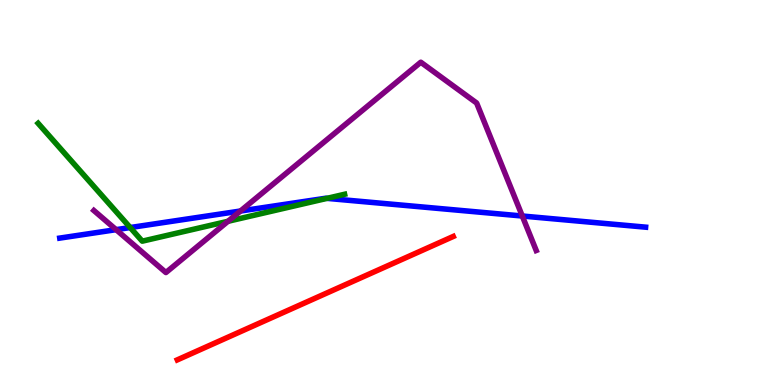[{'lines': ['blue', 'red'], 'intersections': []}, {'lines': ['green', 'red'], 'intersections': []}, {'lines': ['purple', 'red'], 'intersections': []}, {'lines': ['blue', 'green'], 'intersections': [{'x': 1.68, 'y': 4.09}, {'x': 4.22, 'y': 4.85}]}, {'lines': ['blue', 'purple'], 'intersections': [{'x': 1.5, 'y': 4.03}, {'x': 3.1, 'y': 4.52}, {'x': 6.74, 'y': 4.39}]}, {'lines': ['green', 'purple'], 'intersections': [{'x': 2.94, 'y': 4.25}]}]